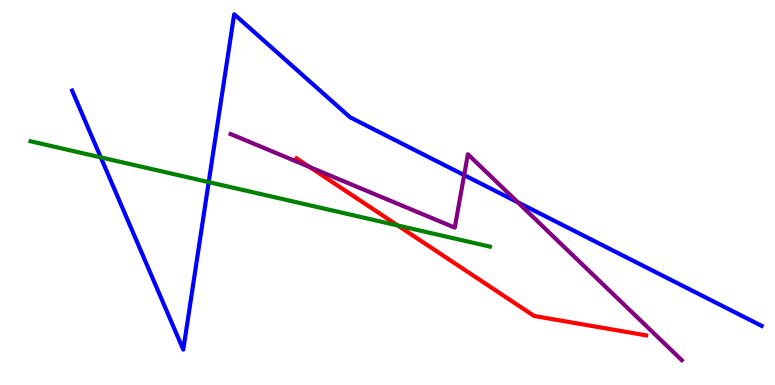[{'lines': ['blue', 'red'], 'intersections': []}, {'lines': ['green', 'red'], 'intersections': [{'x': 5.13, 'y': 4.14}]}, {'lines': ['purple', 'red'], 'intersections': [{'x': 4.0, 'y': 5.66}]}, {'lines': ['blue', 'green'], 'intersections': [{'x': 1.3, 'y': 5.91}, {'x': 2.69, 'y': 5.27}]}, {'lines': ['blue', 'purple'], 'intersections': [{'x': 5.99, 'y': 5.45}, {'x': 6.68, 'y': 4.75}]}, {'lines': ['green', 'purple'], 'intersections': []}]